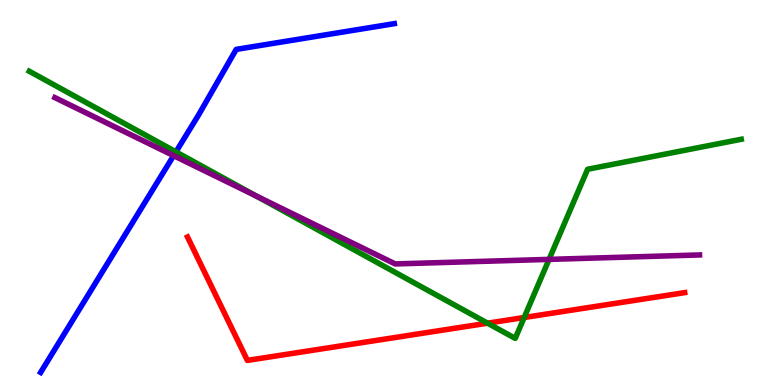[{'lines': ['blue', 'red'], 'intersections': []}, {'lines': ['green', 'red'], 'intersections': [{'x': 6.29, 'y': 1.61}, {'x': 6.76, 'y': 1.75}]}, {'lines': ['purple', 'red'], 'intersections': []}, {'lines': ['blue', 'green'], 'intersections': [{'x': 2.27, 'y': 6.06}]}, {'lines': ['blue', 'purple'], 'intersections': [{'x': 2.24, 'y': 5.96}]}, {'lines': ['green', 'purple'], 'intersections': [{'x': 3.31, 'y': 4.91}, {'x': 7.08, 'y': 3.26}]}]